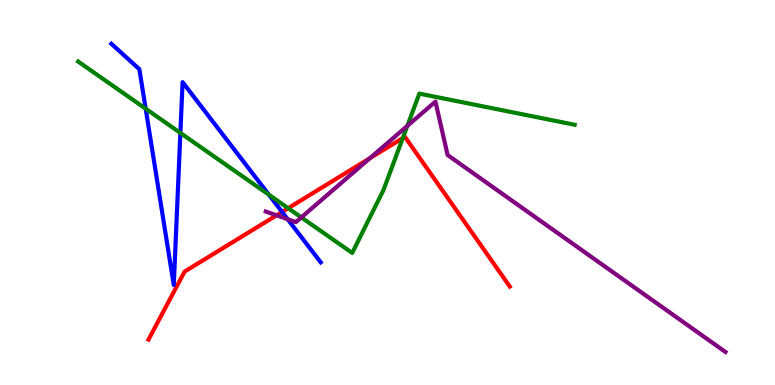[{'lines': ['blue', 'red'], 'intersections': [{'x': 3.64, 'y': 4.5}]}, {'lines': ['green', 'red'], 'intersections': [{'x': 3.72, 'y': 4.59}, {'x': 5.2, 'y': 6.41}]}, {'lines': ['purple', 'red'], 'intersections': [{'x': 3.57, 'y': 4.41}, {'x': 4.77, 'y': 5.89}]}, {'lines': ['blue', 'green'], 'intersections': [{'x': 1.88, 'y': 7.18}, {'x': 2.33, 'y': 6.55}, {'x': 3.47, 'y': 4.94}]}, {'lines': ['blue', 'purple'], 'intersections': [{'x': 3.71, 'y': 4.31}]}, {'lines': ['green', 'purple'], 'intersections': [{'x': 3.89, 'y': 4.35}, {'x': 5.26, 'y': 6.73}]}]